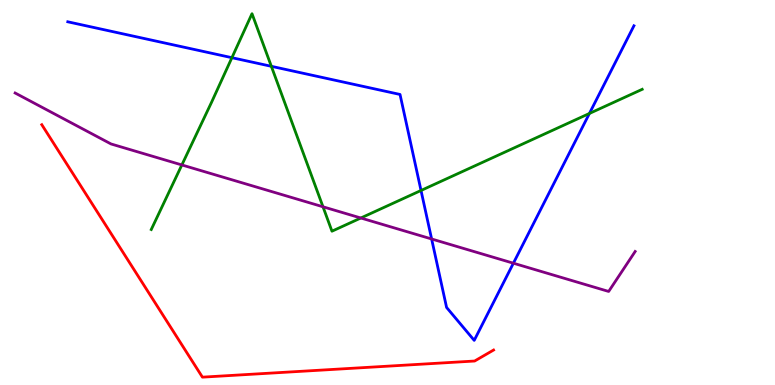[{'lines': ['blue', 'red'], 'intersections': []}, {'lines': ['green', 'red'], 'intersections': []}, {'lines': ['purple', 'red'], 'intersections': []}, {'lines': ['blue', 'green'], 'intersections': [{'x': 2.99, 'y': 8.5}, {'x': 3.5, 'y': 8.28}, {'x': 5.43, 'y': 5.05}, {'x': 7.61, 'y': 7.05}]}, {'lines': ['blue', 'purple'], 'intersections': [{'x': 5.57, 'y': 3.79}, {'x': 6.62, 'y': 3.16}]}, {'lines': ['green', 'purple'], 'intersections': [{'x': 2.35, 'y': 5.72}, {'x': 4.17, 'y': 4.63}, {'x': 4.66, 'y': 4.34}]}]